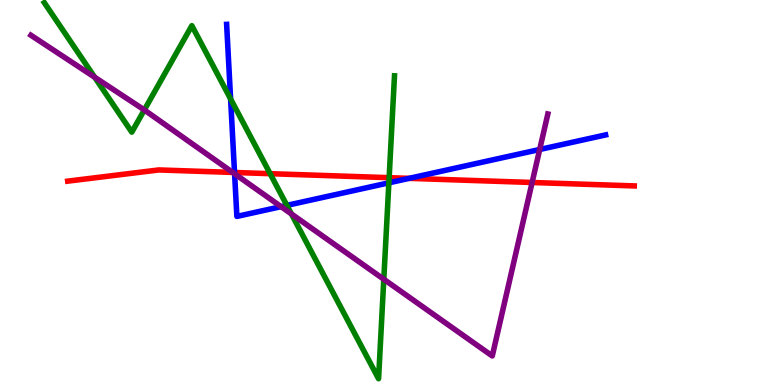[{'lines': ['blue', 'red'], 'intersections': [{'x': 3.03, 'y': 5.52}, {'x': 5.28, 'y': 5.37}]}, {'lines': ['green', 'red'], 'intersections': [{'x': 3.49, 'y': 5.49}, {'x': 5.02, 'y': 5.38}]}, {'lines': ['purple', 'red'], 'intersections': [{'x': 3.0, 'y': 5.52}, {'x': 6.87, 'y': 5.26}]}, {'lines': ['blue', 'green'], 'intersections': [{'x': 2.98, 'y': 7.43}, {'x': 3.7, 'y': 4.67}, {'x': 5.02, 'y': 5.25}]}, {'lines': ['blue', 'purple'], 'intersections': [{'x': 3.03, 'y': 5.49}, {'x': 3.63, 'y': 4.63}, {'x': 6.96, 'y': 6.12}]}, {'lines': ['green', 'purple'], 'intersections': [{'x': 1.22, 'y': 7.99}, {'x': 1.86, 'y': 7.14}, {'x': 3.76, 'y': 4.44}, {'x': 4.95, 'y': 2.75}]}]